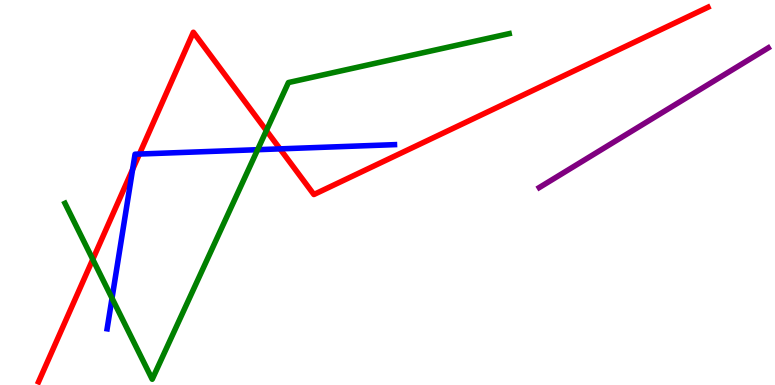[{'lines': ['blue', 'red'], 'intersections': [{'x': 1.71, 'y': 5.6}, {'x': 1.8, 'y': 6.0}, {'x': 3.61, 'y': 6.13}]}, {'lines': ['green', 'red'], 'intersections': [{'x': 1.2, 'y': 3.26}, {'x': 3.44, 'y': 6.61}]}, {'lines': ['purple', 'red'], 'intersections': []}, {'lines': ['blue', 'green'], 'intersections': [{'x': 1.45, 'y': 2.25}, {'x': 3.32, 'y': 6.11}]}, {'lines': ['blue', 'purple'], 'intersections': []}, {'lines': ['green', 'purple'], 'intersections': []}]